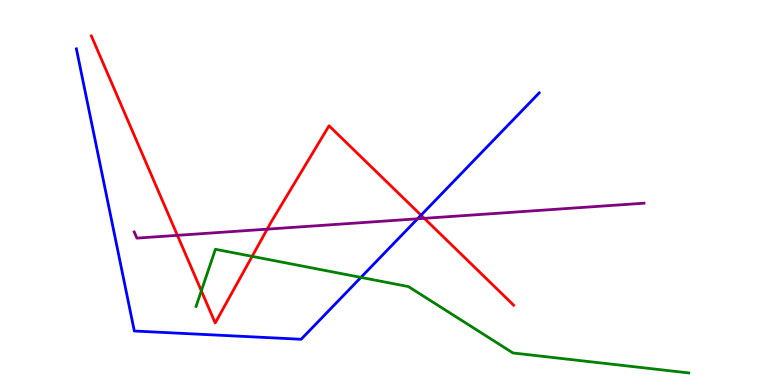[{'lines': ['blue', 'red'], 'intersections': [{'x': 5.43, 'y': 4.41}]}, {'lines': ['green', 'red'], 'intersections': [{'x': 2.6, 'y': 2.45}, {'x': 3.25, 'y': 3.34}]}, {'lines': ['purple', 'red'], 'intersections': [{'x': 2.29, 'y': 3.89}, {'x': 3.45, 'y': 4.05}, {'x': 5.47, 'y': 4.33}]}, {'lines': ['blue', 'green'], 'intersections': [{'x': 4.66, 'y': 2.79}]}, {'lines': ['blue', 'purple'], 'intersections': [{'x': 5.39, 'y': 4.32}]}, {'lines': ['green', 'purple'], 'intersections': []}]